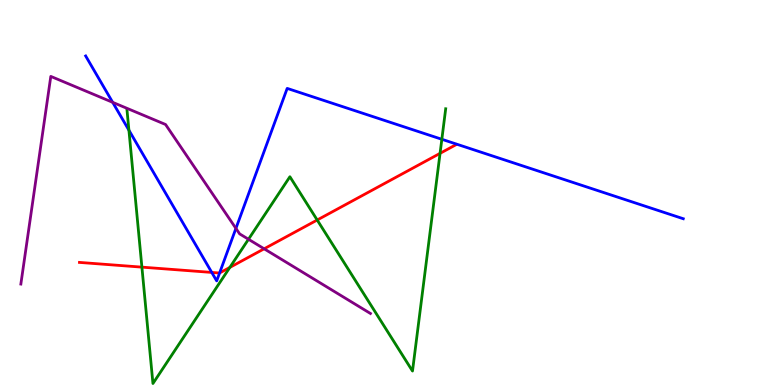[{'lines': ['blue', 'red'], 'intersections': [{'x': 2.73, 'y': 2.92}, {'x': 2.83, 'y': 2.91}]}, {'lines': ['green', 'red'], 'intersections': [{'x': 1.83, 'y': 3.06}, {'x': 2.97, 'y': 3.05}, {'x': 4.09, 'y': 4.29}, {'x': 5.68, 'y': 6.02}]}, {'lines': ['purple', 'red'], 'intersections': [{'x': 3.41, 'y': 3.54}]}, {'lines': ['blue', 'green'], 'intersections': [{'x': 1.66, 'y': 6.62}, {'x': 5.7, 'y': 6.38}]}, {'lines': ['blue', 'purple'], 'intersections': [{'x': 1.45, 'y': 7.34}, {'x': 3.04, 'y': 4.07}]}, {'lines': ['green', 'purple'], 'intersections': [{'x': 3.21, 'y': 3.79}]}]